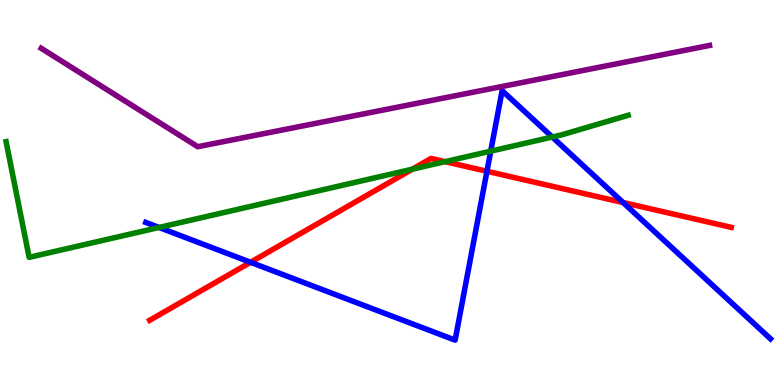[{'lines': ['blue', 'red'], 'intersections': [{'x': 3.23, 'y': 3.19}, {'x': 6.28, 'y': 5.55}, {'x': 8.04, 'y': 4.74}]}, {'lines': ['green', 'red'], 'intersections': [{'x': 5.32, 'y': 5.61}, {'x': 5.74, 'y': 5.8}]}, {'lines': ['purple', 'red'], 'intersections': []}, {'lines': ['blue', 'green'], 'intersections': [{'x': 2.05, 'y': 4.09}, {'x': 6.33, 'y': 6.07}, {'x': 7.13, 'y': 6.44}]}, {'lines': ['blue', 'purple'], 'intersections': []}, {'lines': ['green', 'purple'], 'intersections': []}]